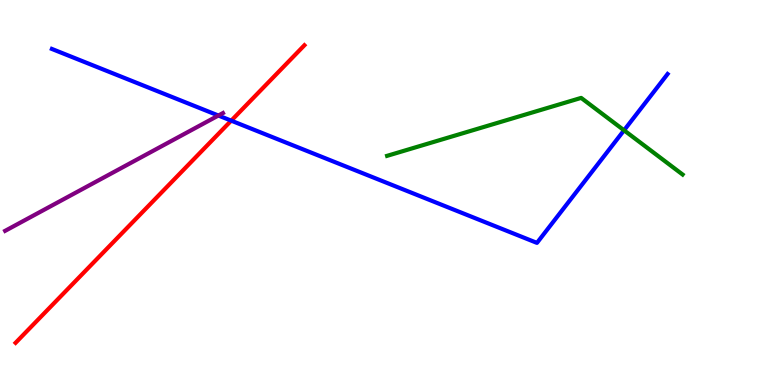[{'lines': ['blue', 'red'], 'intersections': [{'x': 2.98, 'y': 6.87}]}, {'lines': ['green', 'red'], 'intersections': []}, {'lines': ['purple', 'red'], 'intersections': []}, {'lines': ['blue', 'green'], 'intersections': [{'x': 8.05, 'y': 6.62}]}, {'lines': ['blue', 'purple'], 'intersections': [{'x': 2.82, 'y': 7.0}]}, {'lines': ['green', 'purple'], 'intersections': []}]